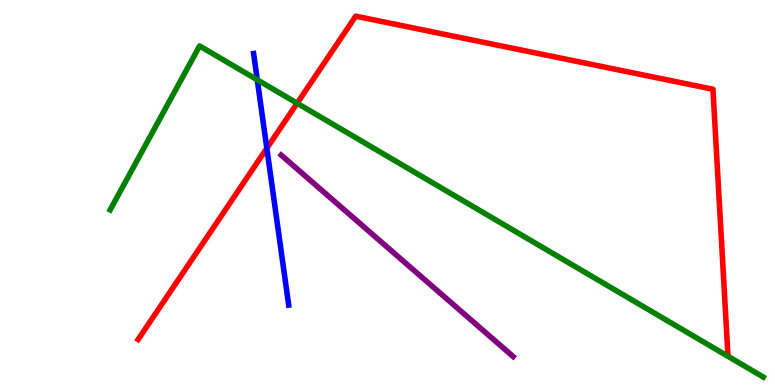[{'lines': ['blue', 'red'], 'intersections': [{'x': 3.44, 'y': 6.15}]}, {'lines': ['green', 'red'], 'intersections': [{'x': 3.83, 'y': 7.32}]}, {'lines': ['purple', 'red'], 'intersections': []}, {'lines': ['blue', 'green'], 'intersections': [{'x': 3.32, 'y': 7.93}]}, {'lines': ['blue', 'purple'], 'intersections': []}, {'lines': ['green', 'purple'], 'intersections': []}]